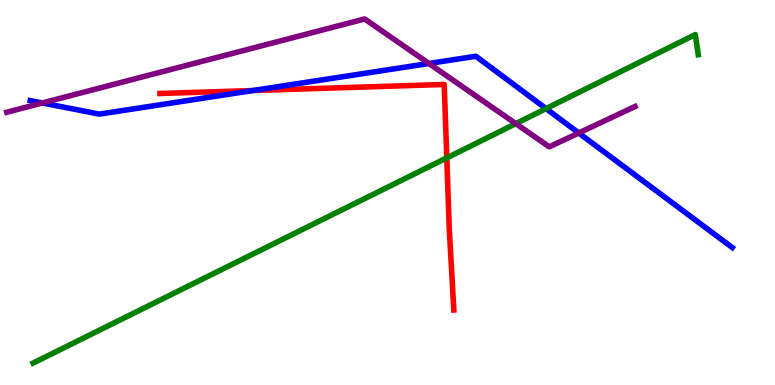[{'lines': ['blue', 'red'], 'intersections': [{'x': 3.26, 'y': 7.65}]}, {'lines': ['green', 'red'], 'intersections': [{'x': 5.76, 'y': 5.9}]}, {'lines': ['purple', 'red'], 'intersections': []}, {'lines': ['blue', 'green'], 'intersections': [{'x': 7.05, 'y': 7.18}]}, {'lines': ['blue', 'purple'], 'intersections': [{'x': 0.546, 'y': 7.33}, {'x': 5.53, 'y': 8.35}, {'x': 7.47, 'y': 6.55}]}, {'lines': ['green', 'purple'], 'intersections': [{'x': 6.66, 'y': 6.79}]}]